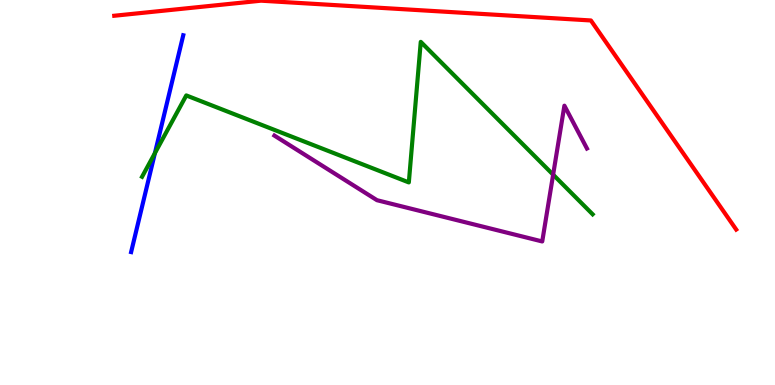[{'lines': ['blue', 'red'], 'intersections': []}, {'lines': ['green', 'red'], 'intersections': []}, {'lines': ['purple', 'red'], 'intersections': []}, {'lines': ['blue', 'green'], 'intersections': [{'x': 2.0, 'y': 6.02}]}, {'lines': ['blue', 'purple'], 'intersections': []}, {'lines': ['green', 'purple'], 'intersections': [{'x': 7.14, 'y': 5.46}]}]